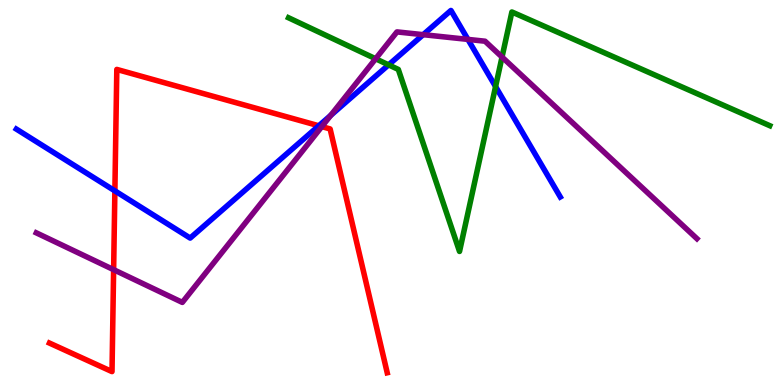[{'lines': ['blue', 'red'], 'intersections': [{'x': 1.48, 'y': 5.04}, {'x': 4.11, 'y': 6.73}]}, {'lines': ['green', 'red'], 'intersections': []}, {'lines': ['purple', 'red'], 'intersections': [{'x': 1.47, 'y': 3.0}, {'x': 4.15, 'y': 6.71}]}, {'lines': ['blue', 'green'], 'intersections': [{'x': 5.01, 'y': 8.32}, {'x': 6.39, 'y': 7.75}]}, {'lines': ['blue', 'purple'], 'intersections': [{'x': 4.27, 'y': 7.0}, {'x': 5.46, 'y': 9.1}, {'x': 6.04, 'y': 8.98}]}, {'lines': ['green', 'purple'], 'intersections': [{'x': 4.85, 'y': 8.47}, {'x': 6.48, 'y': 8.52}]}]